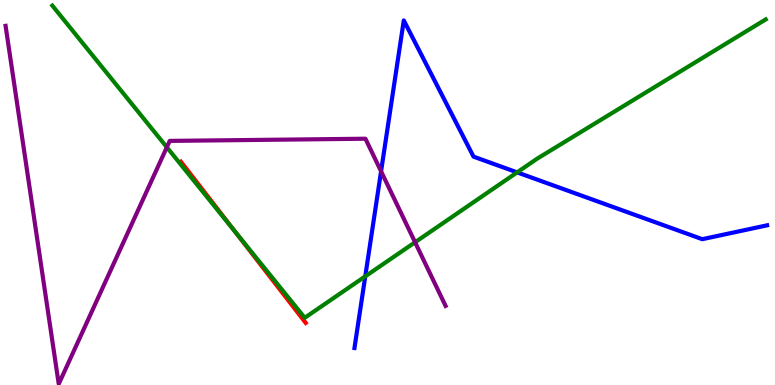[{'lines': ['blue', 'red'], 'intersections': []}, {'lines': ['green', 'red'], 'intersections': [{'x': 3.03, 'y': 3.98}]}, {'lines': ['purple', 'red'], 'intersections': []}, {'lines': ['blue', 'green'], 'intersections': [{'x': 4.71, 'y': 2.82}, {'x': 6.67, 'y': 5.52}]}, {'lines': ['blue', 'purple'], 'intersections': [{'x': 4.92, 'y': 5.55}]}, {'lines': ['green', 'purple'], 'intersections': [{'x': 2.15, 'y': 6.18}, {'x': 5.36, 'y': 3.71}]}]